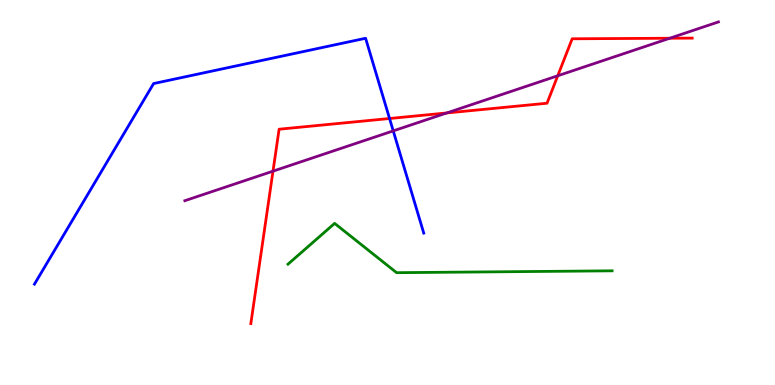[{'lines': ['blue', 'red'], 'intersections': [{'x': 5.03, 'y': 6.92}]}, {'lines': ['green', 'red'], 'intersections': []}, {'lines': ['purple', 'red'], 'intersections': [{'x': 3.52, 'y': 5.55}, {'x': 5.76, 'y': 7.07}, {'x': 7.2, 'y': 8.03}, {'x': 8.64, 'y': 9.01}]}, {'lines': ['blue', 'green'], 'intersections': []}, {'lines': ['blue', 'purple'], 'intersections': [{'x': 5.07, 'y': 6.6}]}, {'lines': ['green', 'purple'], 'intersections': []}]